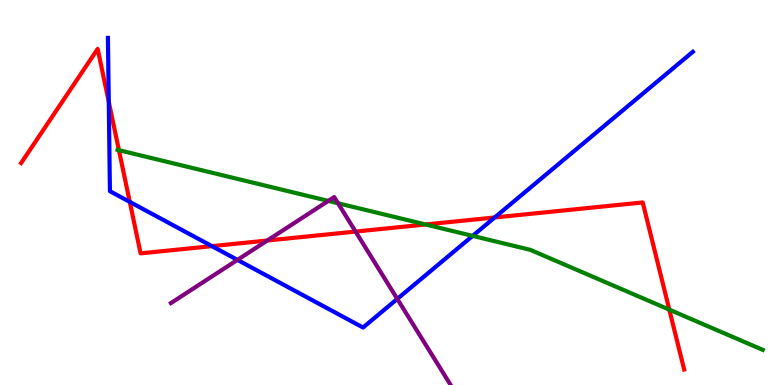[{'lines': ['blue', 'red'], 'intersections': [{'x': 1.4, 'y': 7.36}, {'x': 1.67, 'y': 4.76}, {'x': 2.73, 'y': 3.61}, {'x': 6.38, 'y': 4.35}]}, {'lines': ['green', 'red'], 'intersections': [{'x': 1.53, 'y': 6.1}, {'x': 5.49, 'y': 4.17}, {'x': 8.64, 'y': 1.96}]}, {'lines': ['purple', 'red'], 'intersections': [{'x': 3.45, 'y': 3.75}, {'x': 4.59, 'y': 3.99}]}, {'lines': ['blue', 'green'], 'intersections': [{'x': 6.1, 'y': 3.87}]}, {'lines': ['blue', 'purple'], 'intersections': [{'x': 3.06, 'y': 3.25}, {'x': 5.13, 'y': 2.24}]}, {'lines': ['green', 'purple'], 'intersections': [{'x': 4.24, 'y': 4.78}, {'x': 4.36, 'y': 4.72}]}]